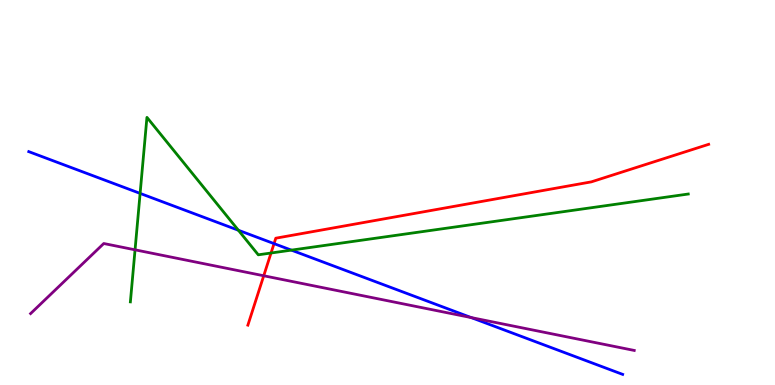[{'lines': ['blue', 'red'], 'intersections': [{'x': 3.54, 'y': 3.67}]}, {'lines': ['green', 'red'], 'intersections': [{'x': 3.5, 'y': 3.43}]}, {'lines': ['purple', 'red'], 'intersections': [{'x': 3.4, 'y': 2.84}]}, {'lines': ['blue', 'green'], 'intersections': [{'x': 1.81, 'y': 4.98}, {'x': 3.08, 'y': 4.02}, {'x': 3.76, 'y': 3.5}]}, {'lines': ['blue', 'purple'], 'intersections': [{'x': 6.08, 'y': 1.75}]}, {'lines': ['green', 'purple'], 'intersections': [{'x': 1.74, 'y': 3.51}]}]